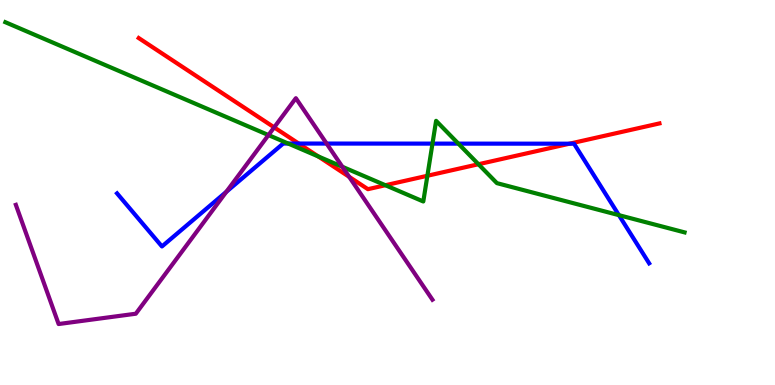[{'lines': ['blue', 'red'], 'intersections': [{'x': 3.85, 'y': 6.27}, {'x': 7.35, 'y': 6.27}]}, {'lines': ['green', 'red'], 'intersections': [{'x': 4.11, 'y': 5.94}, {'x': 4.97, 'y': 5.19}, {'x': 5.51, 'y': 5.43}, {'x': 6.17, 'y': 5.73}]}, {'lines': ['purple', 'red'], 'intersections': [{'x': 3.54, 'y': 6.69}, {'x': 4.51, 'y': 5.41}]}, {'lines': ['blue', 'green'], 'intersections': [{'x': 3.72, 'y': 6.27}, {'x': 5.58, 'y': 6.27}, {'x': 5.91, 'y': 6.27}, {'x': 7.99, 'y': 4.41}]}, {'lines': ['blue', 'purple'], 'intersections': [{'x': 2.92, 'y': 5.02}, {'x': 4.21, 'y': 6.27}]}, {'lines': ['green', 'purple'], 'intersections': [{'x': 3.46, 'y': 6.49}, {'x': 4.42, 'y': 5.67}]}]